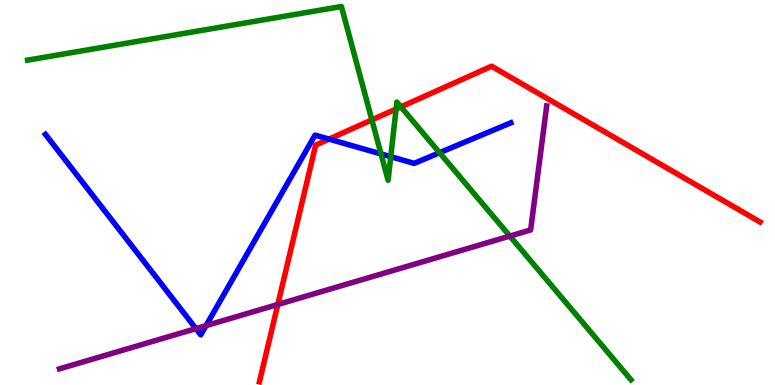[{'lines': ['blue', 'red'], 'intersections': [{'x': 4.25, 'y': 6.39}]}, {'lines': ['green', 'red'], 'intersections': [{'x': 4.8, 'y': 6.89}, {'x': 5.11, 'y': 7.17}, {'x': 5.17, 'y': 7.22}]}, {'lines': ['purple', 'red'], 'intersections': [{'x': 3.58, 'y': 2.09}]}, {'lines': ['blue', 'green'], 'intersections': [{'x': 4.92, 'y': 6.0}, {'x': 5.04, 'y': 5.93}, {'x': 5.67, 'y': 6.03}]}, {'lines': ['blue', 'purple'], 'intersections': [{'x': 2.53, 'y': 1.46}, {'x': 2.66, 'y': 1.54}]}, {'lines': ['green', 'purple'], 'intersections': [{'x': 6.58, 'y': 3.87}]}]